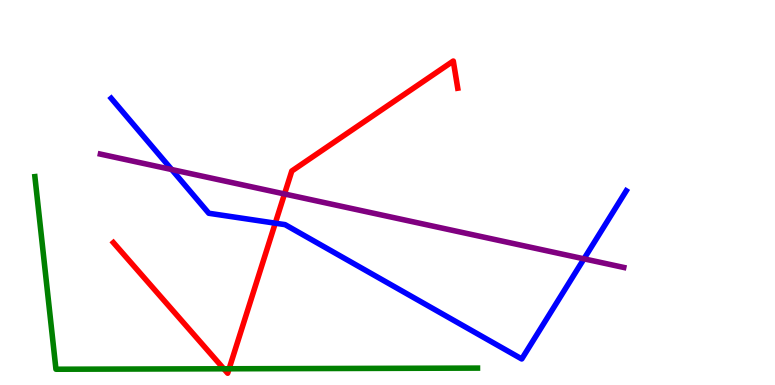[{'lines': ['blue', 'red'], 'intersections': [{'x': 3.55, 'y': 4.2}]}, {'lines': ['green', 'red'], 'intersections': [{'x': 2.89, 'y': 0.421}, {'x': 2.96, 'y': 0.422}]}, {'lines': ['purple', 'red'], 'intersections': [{'x': 3.67, 'y': 4.96}]}, {'lines': ['blue', 'green'], 'intersections': []}, {'lines': ['blue', 'purple'], 'intersections': [{'x': 2.22, 'y': 5.6}, {'x': 7.54, 'y': 3.28}]}, {'lines': ['green', 'purple'], 'intersections': []}]